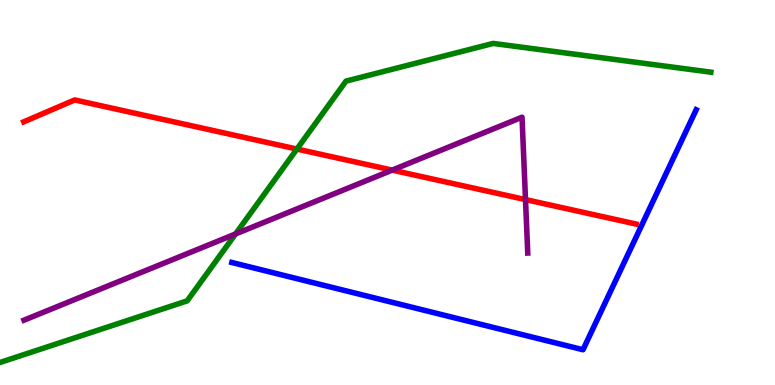[{'lines': ['blue', 'red'], 'intersections': []}, {'lines': ['green', 'red'], 'intersections': [{'x': 3.83, 'y': 6.13}]}, {'lines': ['purple', 'red'], 'intersections': [{'x': 5.06, 'y': 5.58}, {'x': 6.78, 'y': 4.82}]}, {'lines': ['blue', 'green'], 'intersections': []}, {'lines': ['blue', 'purple'], 'intersections': []}, {'lines': ['green', 'purple'], 'intersections': [{'x': 3.04, 'y': 3.92}]}]